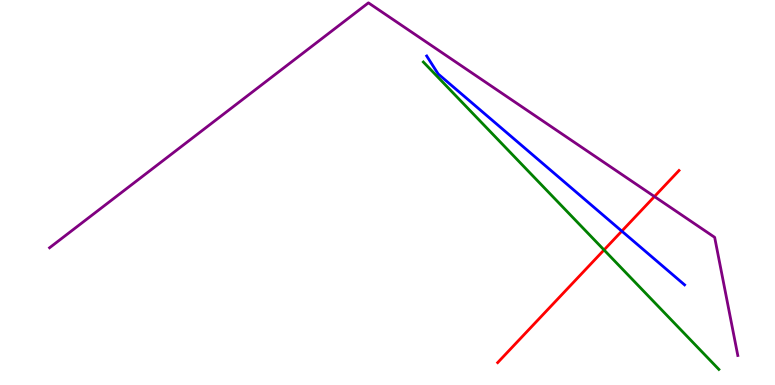[{'lines': ['blue', 'red'], 'intersections': [{'x': 8.02, 'y': 4.0}]}, {'lines': ['green', 'red'], 'intersections': [{'x': 7.79, 'y': 3.51}]}, {'lines': ['purple', 'red'], 'intersections': [{'x': 8.44, 'y': 4.89}]}, {'lines': ['blue', 'green'], 'intersections': []}, {'lines': ['blue', 'purple'], 'intersections': []}, {'lines': ['green', 'purple'], 'intersections': []}]